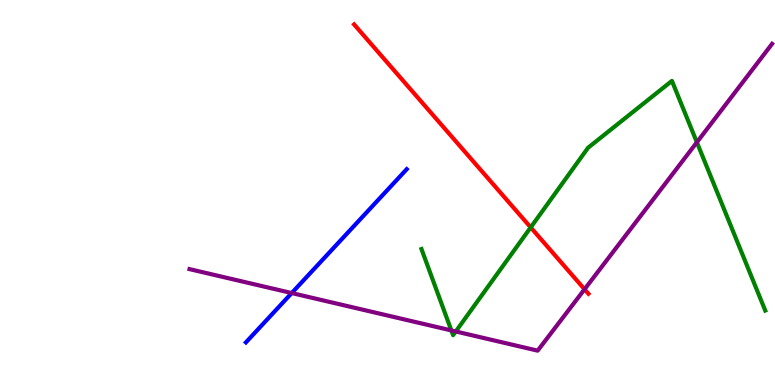[{'lines': ['blue', 'red'], 'intersections': []}, {'lines': ['green', 'red'], 'intersections': [{'x': 6.85, 'y': 4.09}]}, {'lines': ['purple', 'red'], 'intersections': [{'x': 7.54, 'y': 2.49}]}, {'lines': ['blue', 'green'], 'intersections': []}, {'lines': ['blue', 'purple'], 'intersections': [{'x': 3.76, 'y': 2.39}]}, {'lines': ['green', 'purple'], 'intersections': [{'x': 5.82, 'y': 1.42}, {'x': 5.88, 'y': 1.39}, {'x': 8.99, 'y': 6.3}]}]